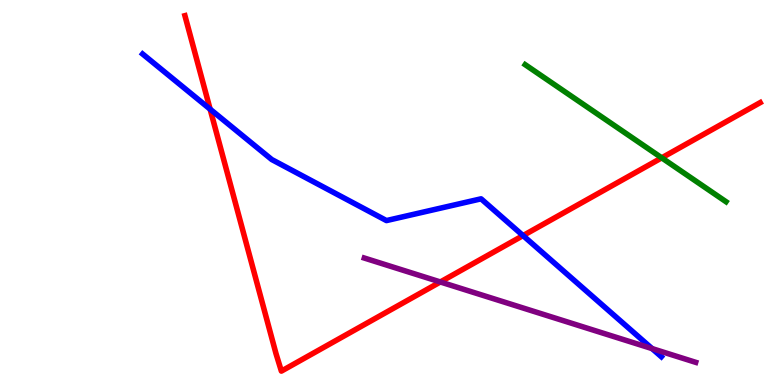[{'lines': ['blue', 'red'], 'intersections': [{'x': 2.71, 'y': 7.16}, {'x': 6.75, 'y': 3.88}]}, {'lines': ['green', 'red'], 'intersections': [{'x': 8.54, 'y': 5.9}]}, {'lines': ['purple', 'red'], 'intersections': [{'x': 5.68, 'y': 2.68}]}, {'lines': ['blue', 'green'], 'intersections': []}, {'lines': ['blue', 'purple'], 'intersections': [{'x': 8.41, 'y': 0.945}]}, {'lines': ['green', 'purple'], 'intersections': []}]